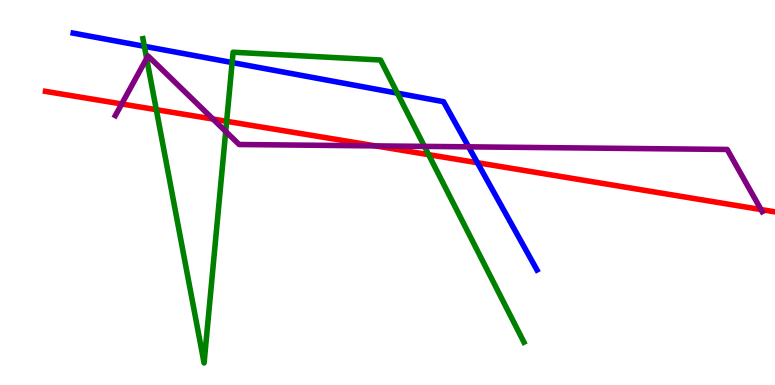[{'lines': ['blue', 'red'], 'intersections': [{'x': 6.16, 'y': 5.77}]}, {'lines': ['green', 'red'], 'intersections': [{'x': 2.02, 'y': 7.15}, {'x': 2.92, 'y': 6.85}, {'x': 5.53, 'y': 5.98}]}, {'lines': ['purple', 'red'], 'intersections': [{'x': 1.57, 'y': 7.3}, {'x': 2.75, 'y': 6.91}, {'x': 4.84, 'y': 6.21}, {'x': 9.82, 'y': 4.56}]}, {'lines': ['blue', 'green'], 'intersections': [{'x': 1.86, 'y': 8.8}, {'x': 3.0, 'y': 8.38}, {'x': 5.13, 'y': 7.58}]}, {'lines': ['blue', 'purple'], 'intersections': [{'x': 6.05, 'y': 6.19}]}, {'lines': ['green', 'purple'], 'intersections': [{'x': 1.89, 'y': 8.48}, {'x': 2.91, 'y': 6.59}, {'x': 5.48, 'y': 6.2}]}]